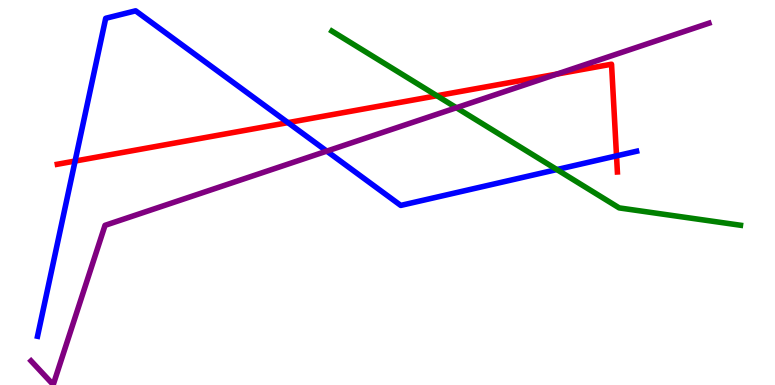[{'lines': ['blue', 'red'], 'intersections': [{'x': 0.969, 'y': 5.82}, {'x': 3.72, 'y': 6.81}, {'x': 7.96, 'y': 5.95}]}, {'lines': ['green', 'red'], 'intersections': [{'x': 5.64, 'y': 7.51}]}, {'lines': ['purple', 'red'], 'intersections': [{'x': 7.19, 'y': 8.08}]}, {'lines': ['blue', 'green'], 'intersections': [{'x': 7.19, 'y': 5.6}]}, {'lines': ['blue', 'purple'], 'intersections': [{'x': 4.22, 'y': 6.07}]}, {'lines': ['green', 'purple'], 'intersections': [{'x': 5.89, 'y': 7.2}]}]